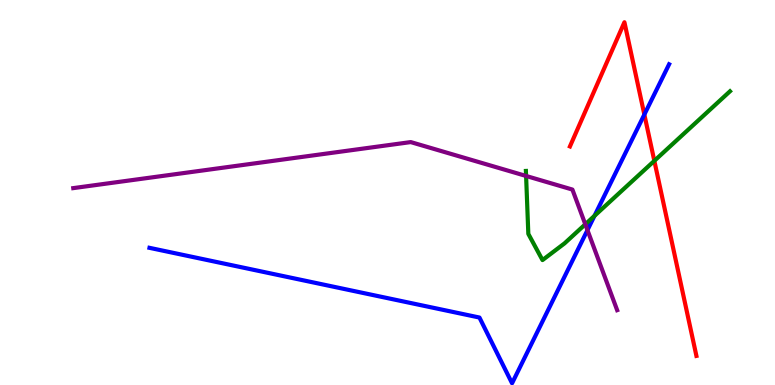[{'lines': ['blue', 'red'], 'intersections': [{'x': 8.31, 'y': 7.02}]}, {'lines': ['green', 'red'], 'intersections': [{'x': 8.44, 'y': 5.82}]}, {'lines': ['purple', 'red'], 'intersections': []}, {'lines': ['blue', 'green'], 'intersections': [{'x': 7.67, 'y': 4.39}]}, {'lines': ['blue', 'purple'], 'intersections': [{'x': 7.58, 'y': 4.02}]}, {'lines': ['green', 'purple'], 'intersections': [{'x': 6.79, 'y': 5.43}, {'x': 7.55, 'y': 4.17}]}]